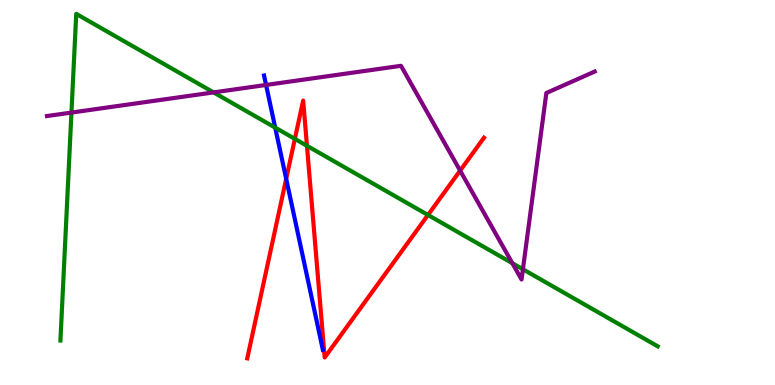[{'lines': ['blue', 'red'], 'intersections': [{'x': 3.69, 'y': 5.35}]}, {'lines': ['green', 'red'], 'intersections': [{'x': 3.8, 'y': 6.39}, {'x': 3.96, 'y': 6.21}, {'x': 5.52, 'y': 4.42}]}, {'lines': ['purple', 'red'], 'intersections': [{'x': 5.94, 'y': 5.57}]}, {'lines': ['blue', 'green'], 'intersections': [{'x': 3.55, 'y': 6.68}]}, {'lines': ['blue', 'purple'], 'intersections': [{'x': 3.43, 'y': 7.79}]}, {'lines': ['green', 'purple'], 'intersections': [{'x': 0.922, 'y': 7.08}, {'x': 2.76, 'y': 7.6}, {'x': 6.61, 'y': 3.16}, {'x': 6.75, 'y': 3.01}]}]